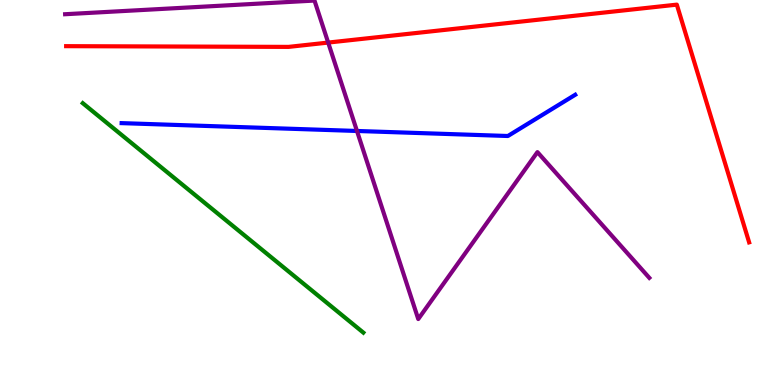[{'lines': ['blue', 'red'], 'intersections': []}, {'lines': ['green', 'red'], 'intersections': []}, {'lines': ['purple', 'red'], 'intersections': [{'x': 4.23, 'y': 8.89}]}, {'lines': ['blue', 'green'], 'intersections': []}, {'lines': ['blue', 'purple'], 'intersections': [{'x': 4.61, 'y': 6.6}]}, {'lines': ['green', 'purple'], 'intersections': []}]